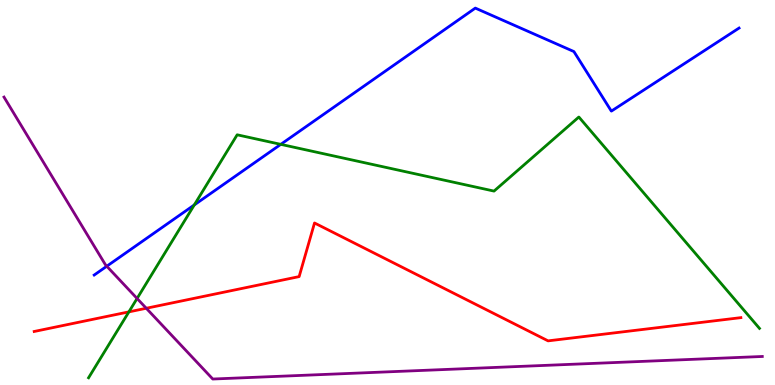[{'lines': ['blue', 'red'], 'intersections': []}, {'lines': ['green', 'red'], 'intersections': [{'x': 1.66, 'y': 1.9}]}, {'lines': ['purple', 'red'], 'intersections': [{'x': 1.89, 'y': 1.99}]}, {'lines': ['blue', 'green'], 'intersections': [{'x': 2.51, 'y': 4.68}, {'x': 3.62, 'y': 6.25}]}, {'lines': ['blue', 'purple'], 'intersections': [{'x': 1.38, 'y': 3.09}]}, {'lines': ['green', 'purple'], 'intersections': [{'x': 1.77, 'y': 2.25}]}]